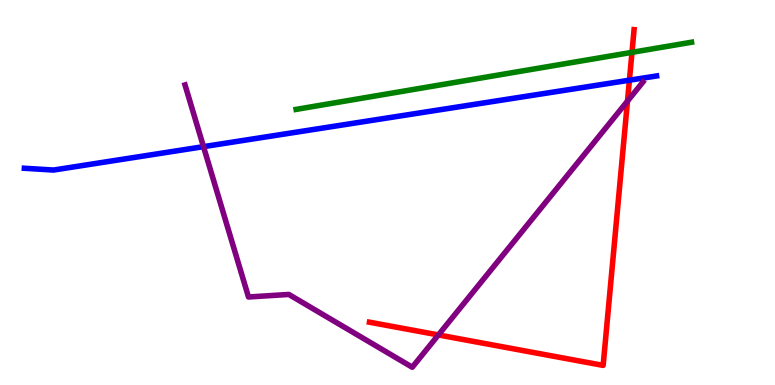[{'lines': ['blue', 'red'], 'intersections': [{'x': 8.12, 'y': 7.92}]}, {'lines': ['green', 'red'], 'intersections': [{'x': 8.15, 'y': 8.64}]}, {'lines': ['purple', 'red'], 'intersections': [{'x': 5.66, 'y': 1.3}, {'x': 8.1, 'y': 7.37}]}, {'lines': ['blue', 'green'], 'intersections': []}, {'lines': ['blue', 'purple'], 'intersections': [{'x': 2.63, 'y': 6.19}]}, {'lines': ['green', 'purple'], 'intersections': []}]